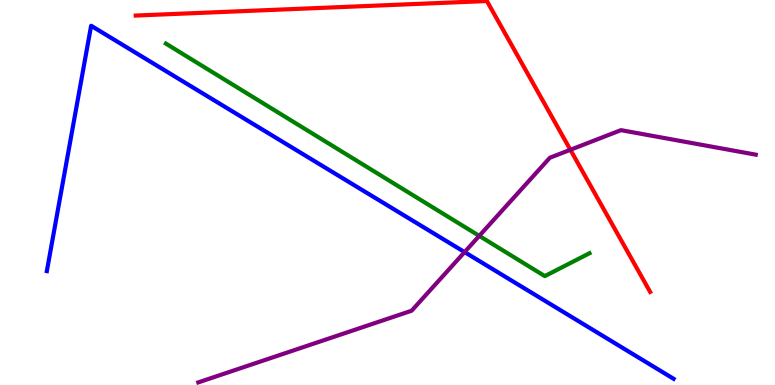[{'lines': ['blue', 'red'], 'intersections': []}, {'lines': ['green', 'red'], 'intersections': []}, {'lines': ['purple', 'red'], 'intersections': [{'x': 7.36, 'y': 6.11}]}, {'lines': ['blue', 'green'], 'intersections': []}, {'lines': ['blue', 'purple'], 'intersections': [{'x': 5.99, 'y': 3.45}]}, {'lines': ['green', 'purple'], 'intersections': [{'x': 6.18, 'y': 3.87}]}]